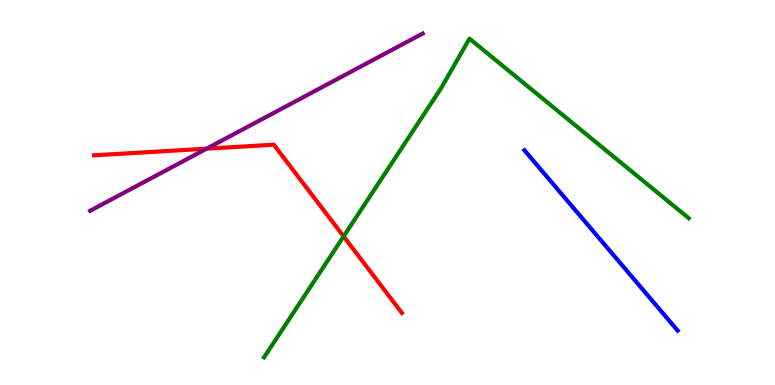[{'lines': ['blue', 'red'], 'intersections': []}, {'lines': ['green', 'red'], 'intersections': [{'x': 4.43, 'y': 3.86}]}, {'lines': ['purple', 'red'], 'intersections': [{'x': 2.67, 'y': 6.14}]}, {'lines': ['blue', 'green'], 'intersections': []}, {'lines': ['blue', 'purple'], 'intersections': []}, {'lines': ['green', 'purple'], 'intersections': []}]